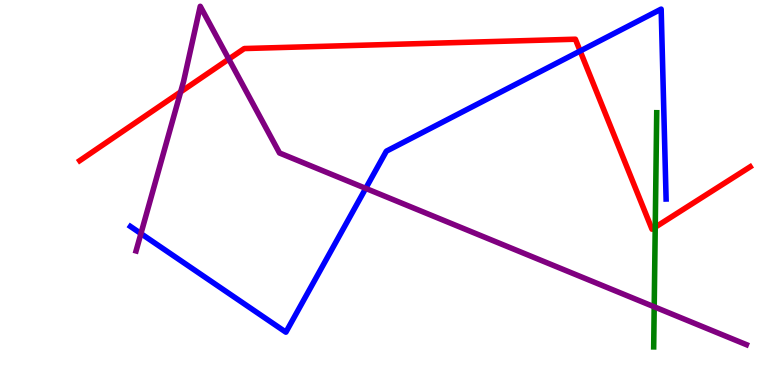[{'lines': ['blue', 'red'], 'intersections': [{'x': 7.49, 'y': 8.68}]}, {'lines': ['green', 'red'], 'intersections': [{'x': 8.45, 'y': 4.1}]}, {'lines': ['purple', 'red'], 'intersections': [{'x': 2.33, 'y': 7.61}, {'x': 2.95, 'y': 8.46}]}, {'lines': ['blue', 'green'], 'intersections': []}, {'lines': ['blue', 'purple'], 'intersections': [{'x': 1.82, 'y': 3.93}, {'x': 4.72, 'y': 5.11}]}, {'lines': ['green', 'purple'], 'intersections': [{'x': 8.44, 'y': 2.03}]}]